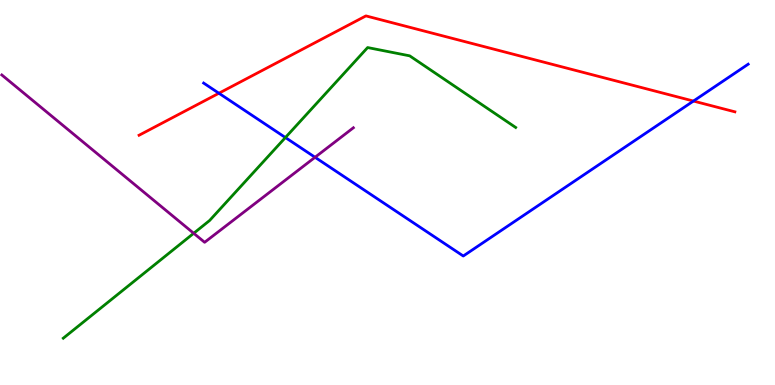[{'lines': ['blue', 'red'], 'intersections': [{'x': 2.82, 'y': 7.58}, {'x': 8.95, 'y': 7.38}]}, {'lines': ['green', 'red'], 'intersections': []}, {'lines': ['purple', 'red'], 'intersections': []}, {'lines': ['blue', 'green'], 'intersections': [{'x': 3.68, 'y': 6.43}]}, {'lines': ['blue', 'purple'], 'intersections': [{'x': 4.07, 'y': 5.91}]}, {'lines': ['green', 'purple'], 'intersections': [{'x': 2.5, 'y': 3.94}]}]